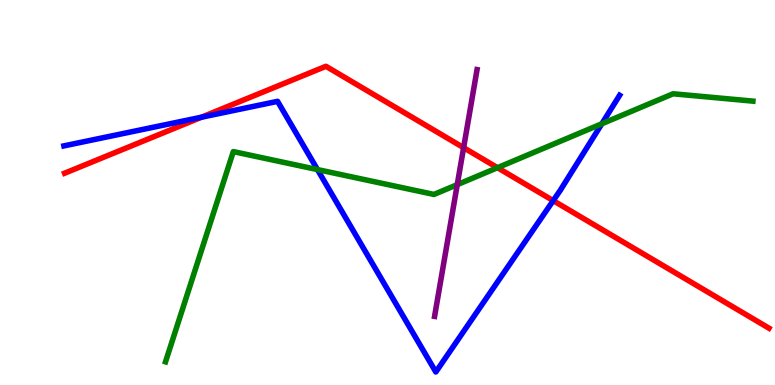[{'lines': ['blue', 'red'], 'intersections': [{'x': 2.6, 'y': 6.96}, {'x': 7.14, 'y': 4.79}]}, {'lines': ['green', 'red'], 'intersections': [{'x': 6.42, 'y': 5.64}]}, {'lines': ['purple', 'red'], 'intersections': [{'x': 5.98, 'y': 6.16}]}, {'lines': ['blue', 'green'], 'intersections': [{'x': 4.1, 'y': 5.6}, {'x': 7.77, 'y': 6.79}]}, {'lines': ['blue', 'purple'], 'intersections': []}, {'lines': ['green', 'purple'], 'intersections': [{'x': 5.9, 'y': 5.2}]}]